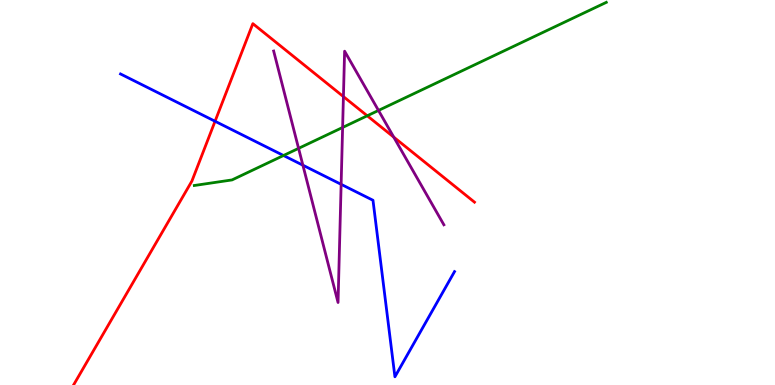[{'lines': ['blue', 'red'], 'intersections': [{'x': 2.77, 'y': 6.85}]}, {'lines': ['green', 'red'], 'intersections': [{'x': 4.74, 'y': 6.99}]}, {'lines': ['purple', 'red'], 'intersections': [{'x': 4.43, 'y': 7.49}, {'x': 5.08, 'y': 6.44}]}, {'lines': ['blue', 'green'], 'intersections': [{'x': 3.66, 'y': 5.96}]}, {'lines': ['blue', 'purple'], 'intersections': [{'x': 3.91, 'y': 5.71}, {'x': 4.4, 'y': 5.21}]}, {'lines': ['green', 'purple'], 'intersections': [{'x': 3.85, 'y': 6.15}, {'x': 4.42, 'y': 6.69}, {'x': 4.88, 'y': 7.13}]}]